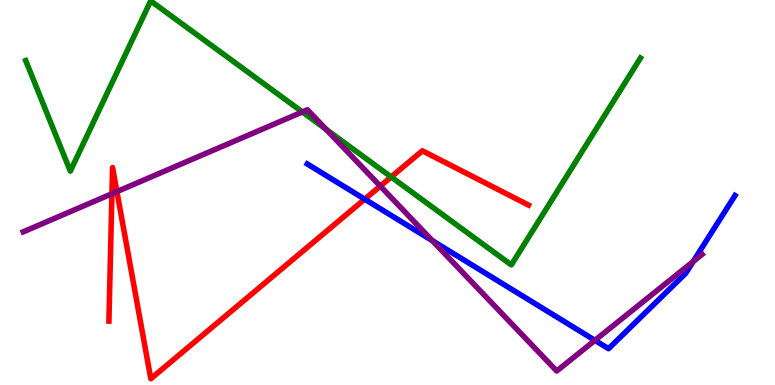[{'lines': ['blue', 'red'], 'intersections': [{'x': 4.71, 'y': 4.83}]}, {'lines': ['green', 'red'], 'intersections': [{'x': 5.05, 'y': 5.4}]}, {'lines': ['purple', 'red'], 'intersections': [{'x': 1.44, 'y': 4.97}, {'x': 1.51, 'y': 5.02}, {'x': 4.91, 'y': 5.17}]}, {'lines': ['blue', 'green'], 'intersections': []}, {'lines': ['blue', 'purple'], 'intersections': [{'x': 5.58, 'y': 3.75}, {'x': 7.68, 'y': 1.16}, {'x': 8.94, 'y': 3.21}]}, {'lines': ['green', 'purple'], 'intersections': [{'x': 3.9, 'y': 7.09}, {'x': 4.21, 'y': 6.64}]}]